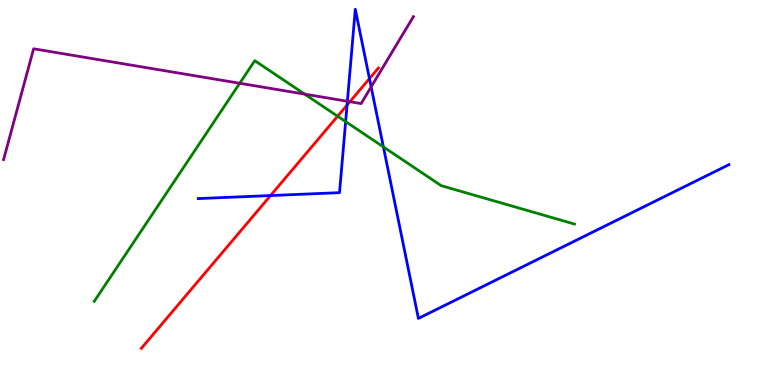[{'lines': ['blue', 'red'], 'intersections': [{'x': 3.49, 'y': 4.92}, {'x': 4.48, 'y': 7.27}, {'x': 4.77, 'y': 7.96}]}, {'lines': ['green', 'red'], 'intersections': [{'x': 4.36, 'y': 6.98}]}, {'lines': ['purple', 'red'], 'intersections': [{'x': 4.51, 'y': 7.36}]}, {'lines': ['blue', 'green'], 'intersections': [{'x': 4.46, 'y': 6.84}, {'x': 4.95, 'y': 6.18}]}, {'lines': ['blue', 'purple'], 'intersections': [{'x': 4.48, 'y': 7.37}, {'x': 4.79, 'y': 7.74}]}, {'lines': ['green', 'purple'], 'intersections': [{'x': 3.09, 'y': 7.84}, {'x': 3.93, 'y': 7.55}]}]